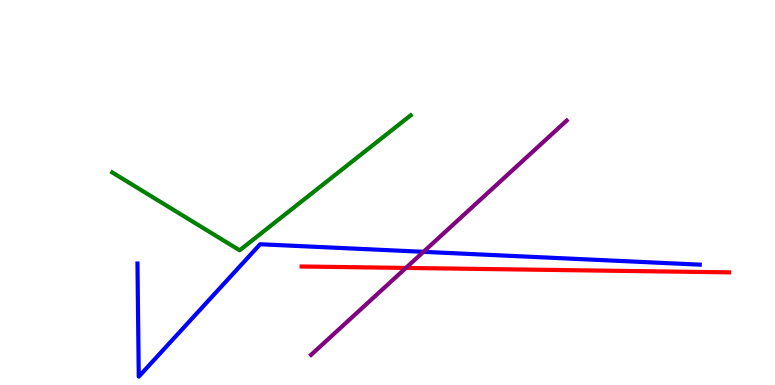[{'lines': ['blue', 'red'], 'intersections': []}, {'lines': ['green', 'red'], 'intersections': []}, {'lines': ['purple', 'red'], 'intersections': [{'x': 5.24, 'y': 3.04}]}, {'lines': ['blue', 'green'], 'intersections': []}, {'lines': ['blue', 'purple'], 'intersections': [{'x': 5.46, 'y': 3.46}]}, {'lines': ['green', 'purple'], 'intersections': []}]